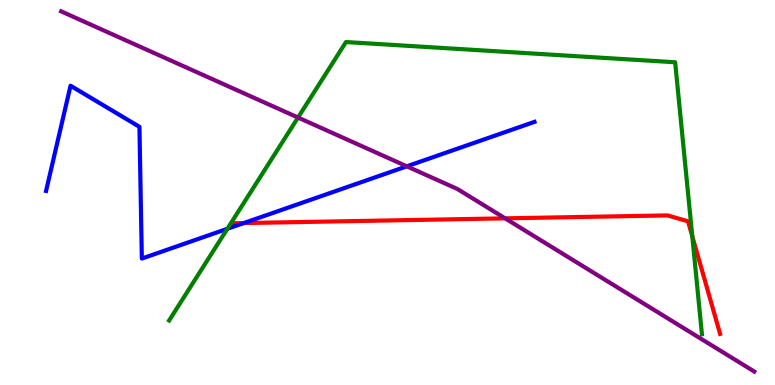[{'lines': ['blue', 'red'], 'intersections': [{'x': 3.15, 'y': 4.21}]}, {'lines': ['green', 'red'], 'intersections': [{'x': 8.93, 'y': 3.86}]}, {'lines': ['purple', 'red'], 'intersections': [{'x': 6.52, 'y': 4.33}]}, {'lines': ['blue', 'green'], 'intersections': [{'x': 2.93, 'y': 4.06}]}, {'lines': ['blue', 'purple'], 'intersections': [{'x': 5.25, 'y': 5.68}]}, {'lines': ['green', 'purple'], 'intersections': [{'x': 3.85, 'y': 6.95}]}]